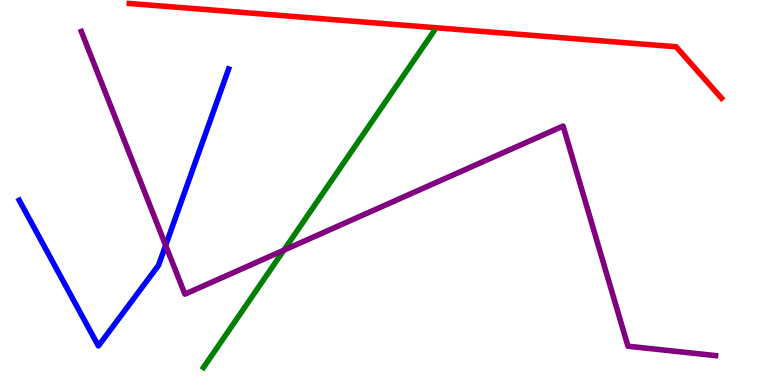[{'lines': ['blue', 'red'], 'intersections': []}, {'lines': ['green', 'red'], 'intersections': []}, {'lines': ['purple', 'red'], 'intersections': []}, {'lines': ['blue', 'green'], 'intersections': []}, {'lines': ['blue', 'purple'], 'intersections': [{'x': 2.14, 'y': 3.63}]}, {'lines': ['green', 'purple'], 'intersections': [{'x': 3.66, 'y': 3.5}]}]